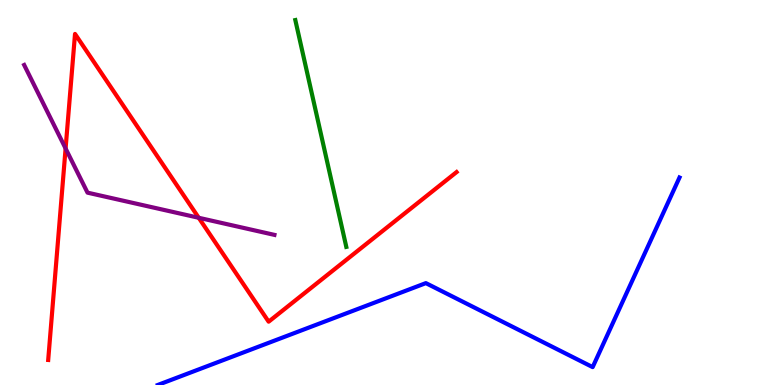[{'lines': ['blue', 'red'], 'intersections': []}, {'lines': ['green', 'red'], 'intersections': []}, {'lines': ['purple', 'red'], 'intersections': [{'x': 0.846, 'y': 6.14}, {'x': 2.56, 'y': 4.34}]}, {'lines': ['blue', 'green'], 'intersections': []}, {'lines': ['blue', 'purple'], 'intersections': []}, {'lines': ['green', 'purple'], 'intersections': []}]